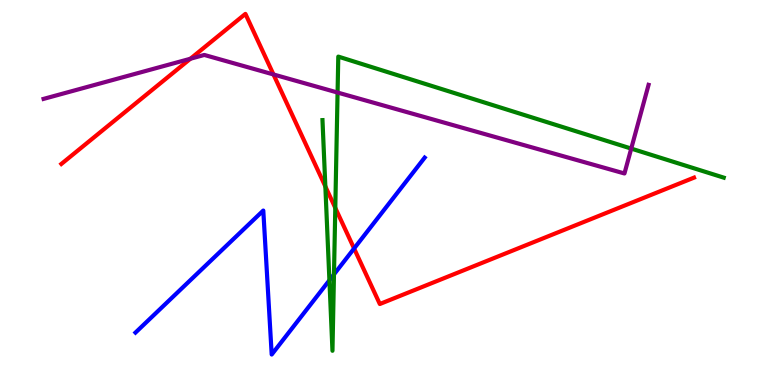[{'lines': ['blue', 'red'], 'intersections': [{'x': 4.57, 'y': 3.55}]}, {'lines': ['green', 'red'], 'intersections': [{'x': 4.2, 'y': 5.16}, {'x': 4.33, 'y': 4.6}]}, {'lines': ['purple', 'red'], 'intersections': [{'x': 2.46, 'y': 8.47}, {'x': 3.53, 'y': 8.07}]}, {'lines': ['blue', 'green'], 'intersections': [{'x': 4.25, 'y': 2.72}, {'x': 4.31, 'y': 2.87}]}, {'lines': ['blue', 'purple'], 'intersections': []}, {'lines': ['green', 'purple'], 'intersections': [{'x': 4.36, 'y': 7.6}, {'x': 8.14, 'y': 6.14}]}]